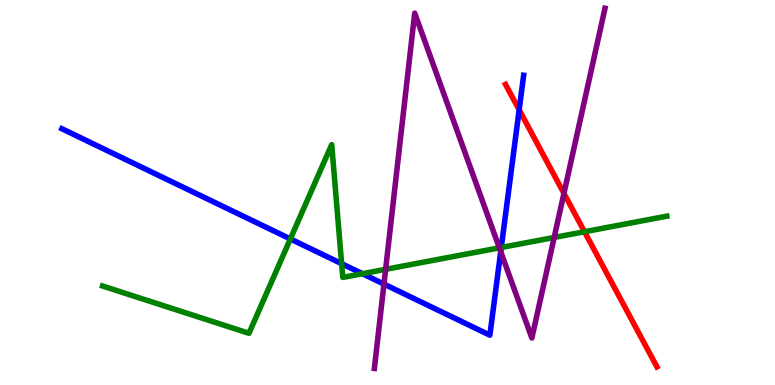[{'lines': ['blue', 'red'], 'intersections': [{'x': 6.7, 'y': 7.15}]}, {'lines': ['green', 'red'], 'intersections': [{'x': 7.54, 'y': 3.98}]}, {'lines': ['purple', 'red'], 'intersections': [{'x': 7.28, 'y': 4.98}]}, {'lines': ['blue', 'green'], 'intersections': [{'x': 3.75, 'y': 3.79}, {'x': 4.41, 'y': 3.15}, {'x': 4.68, 'y': 2.89}, {'x': 6.47, 'y': 3.57}]}, {'lines': ['blue', 'purple'], 'intersections': [{'x': 4.95, 'y': 2.62}, {'x': 6.46, 'y': 3.46}]}, {'lines': ['green', 'purple'], 'intersections': [{'x': 4.98, 'y': 3.0}, {'x': 6.44, 'y': 3.56}, {'x': 7.15, 'y': 3.83}]}]